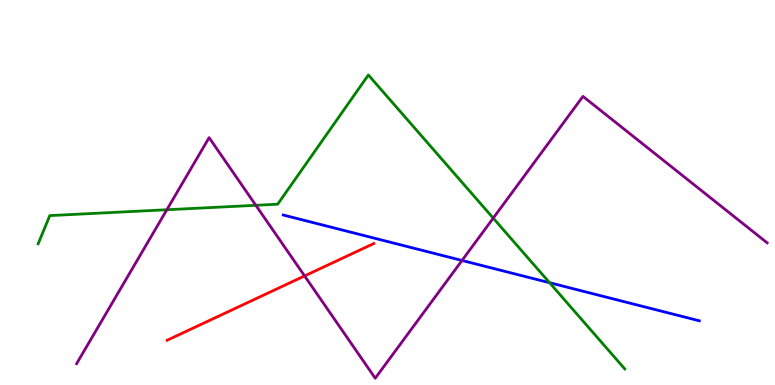[{'lines': ['blue', 'red'], 'intersections': []}, {'lines': ['green', 'red'], 'intersections': []}, {'lines': ['purple', 'red'], 'intersections': [{'x': 3.93, 'y': 2.83}]}, {'lines': ['blue', 'green'], 'intersections': [{'x': 7.09, 'y': 2.66}]}, {'lines': ['blue', 'purple'], 'intersections': [{'x': 5.96, 'y': 3.23}]}, {'lines': ['green', 'purple'], 'intersections': [{'x': 2.15, 'y': 4.55}, {'x': 3.3, 'y': 4.67}, {'x': 6.36, 'y': 4.33}]}]